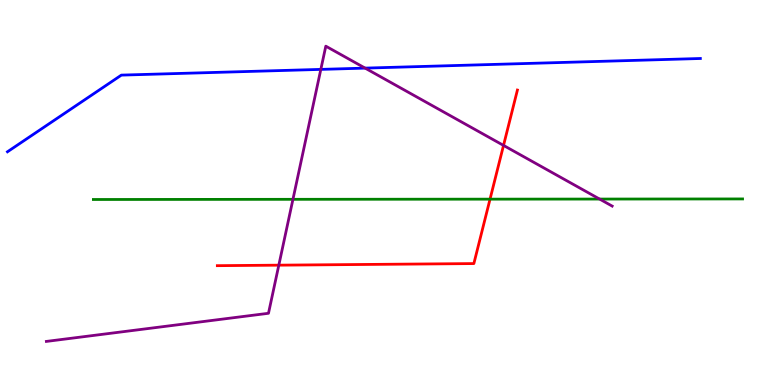[{'lines': ['blue', 'red'], 'intersections': []}, {'lines': ['green', 'red'], 'intersections': [{'x': 6.32, 'y': 4.83}]}, {'lines': ['purple', 'red'], 'intersections': [{'x': 3.6, 'y': 3.11}, {'x': 6.5, 'y': 6.22}]}, {'lines': ['blue', 'green'], 'intersections': []}, {'lines': ['blue', 'purple'], 'intersections': [{'x': 4.14, 'y': 8.2}, {'x': 4.71, 'y': 8.23}]}, {'lines': ['green', 'purple'], 'intersections': [{'x': 3.78, 'y': 4.82}, {'x': 7.74, 'y': 4.83}]}]